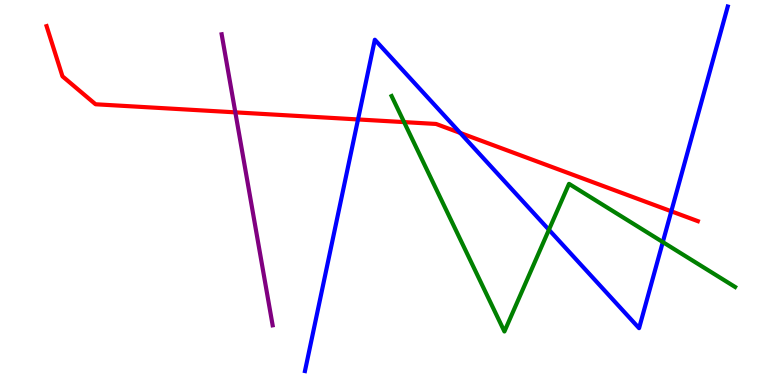[{'lines': ['blue', 'red'], 'intersections': [{'x': 4.62, 'y': 6.9}, {'x': 5.94, 'y': 6.55}, {'x': 8.66, 'y': 4.51}]}, {'lines': ['green', 'red'], 'intersections': [{'x': 5.21, 'y': 6.83}]}, {'lines': ['purple', 'red'], 'intersections': [{'x': 3.04, 'y': 7.08}]}, {'lines': ['blue', 'green'], 'intersections': [{'x': 7.08, 'y': 4.03}, {'x': 8.55, 'y': 3.71}]}, {'lines': ['blue', 'purple'], 'intersections': []}, {'lines': ['green', 'purple'], 'intersections': []}]